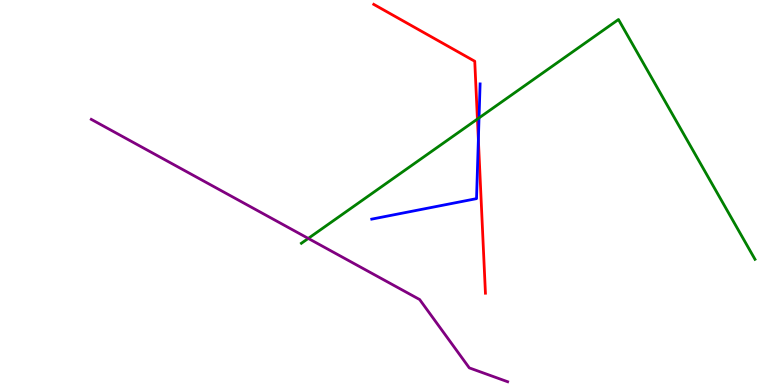[{'lines': ['blue', 'red'], 'intersections': [{'x': 6.17, 'y': 6.37}]}, {'lines': ['green', 'red'], 'intersections': [{'x': 6.16, 'y': 6.91}]}, {'lines': ['purple', 'red'], 'intersections': []}, {'lines': ['blue', 'green'], 'intersections': [{'x': 6.18, 'y': 6.94}]}, {'lines': ['blue', 'purple'], 'intersections': []}, {'lines': ['green', 'purple'], 'intersections': [{'x': 3.98, 'y': 3.81}]}]